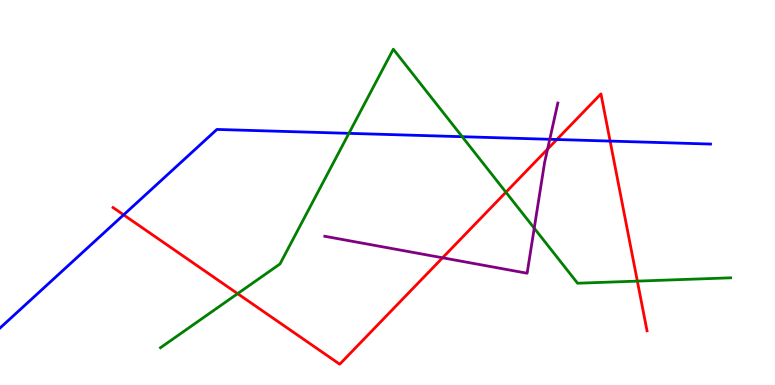[{'lines': ['blue', 'red'], 'intersections': [{'x': 1.6, 'y': 4.42}, {'x': 7.19, 'y': 6.38}, {'x': 7.87, 'y': 6.34}]}, {'lines': ['green', 'red'], 'intersections': [{'x': 3.07, 'y': 2.37}, {'x': 6.53, 'y': 5.01}, {'x': 8.22, 'y': 2.7}]}, {'lines': ['purple', 'red'], 'intersections': [{'x': 5.71, 'y': 3.3}, {'x': 7.07, 'y': 6.13}]}, {'lines': ['blue', 'green'], 'intersections': [{'x': 4.5, 'y': 6.54}, {'x': 5.96, 'y': 6.45}]}, {'lines': ['blue', 'purple'], 'intersections': [{'x': 7.09, 'y': 6.38}]}, {'lines': ['green', 'purple'], 'intersections': [{'x': 6.89, 'y': 4.07}]}]